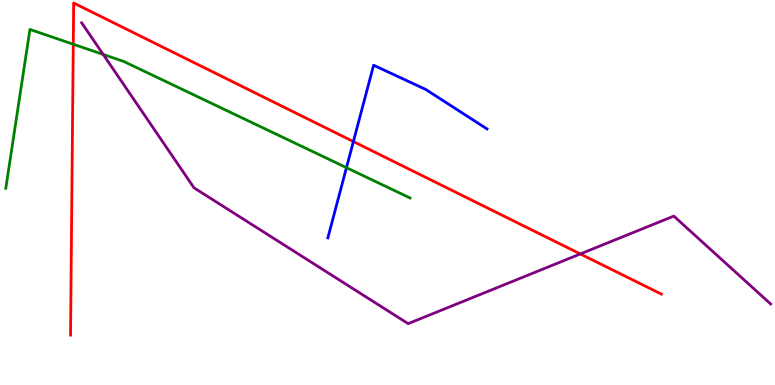[{'lines': ['blue', 'red'], 'intersections': [{'x': 4.56, 'y': 6.32}]}, {'lines': ['green', 'red'], 'intersections': [{'x': 0.945, 'y': 8.85}]}, {'lines': ['purple', 'red'], 'intersections': [{'x': 7.49, 'y': 3.4}]}, {'lines': ['blue', 'green'], 'intersections': [{'x': 4.47, 'y': 5.65}]}, {'lines': ['blue', 'purple'], 'intersections': []}, {'lines': ['green', 'purple'], 'intersections': [{'x': 1.33, 'y': 8.59}]}]